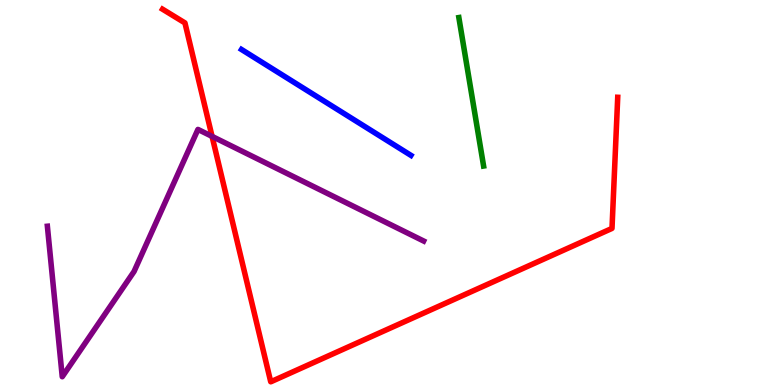[{'lines': ['blue', 'red'], 'intersections': []}, {'lines': ['green', 'red'], 'intersections': []}, {'lines': ['purple', 'red'], 'intersections': [{'x': 2.74, 'y': 6.46}]}, {'lines': ['blue', 'green'], 'intersections': []}, {'lines': ['blue', 'purple'], 'intersections': []}, {'lines': ['green', 'purple'], 'intersections': []}]